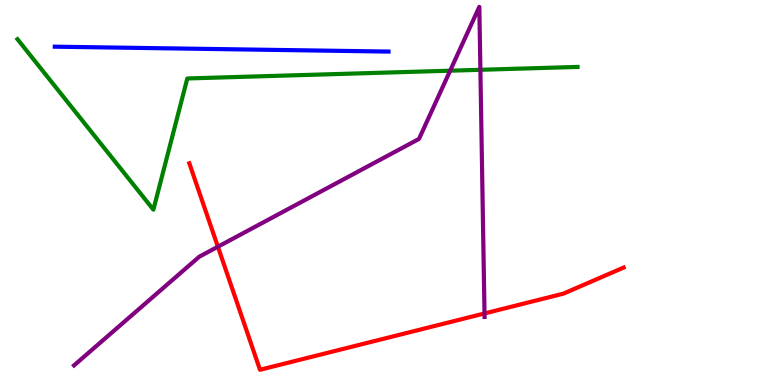[{'lines': ['blue', 'red'], 'intersections': []}, {'lines': ['green', 'red'], 'intersections': []}, {'lines': ['purple', 'red'], 'intersections': [{'x': 2.81, 'y': 3.59}, {'x': 6.25, 'y': 1.86}]}, {'lines': ['blue', 'green'], 'intersections': []}, {'lines': ['blue', 'purple'], 'intersections': []}, {'lines': ['green', 'purple'], 'intersections': [{'x': 5.81, 'y': 8.16}, {'x': 6.2, 'y': 8.19}]}]